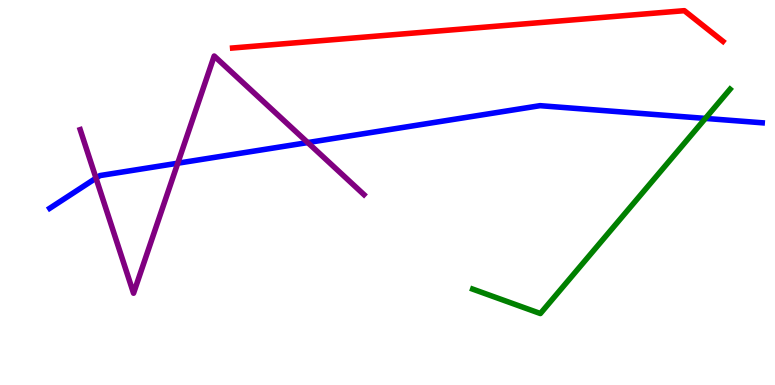[{'lines': ['blue', 'red'], 'intersections': []}, {'lines': ['green', 'red'], 'intersections': []}, {'lines': ['purple', 'red'], 'intersections': []}, {'lines': ['blue', 'green'], 'intersections': [{'x': 9.1, 'y': 6.92}]}, {'lines': ['blue', 'purple'], 'intersections': [{'x': 1.24, 'y': 5.37}, {'x': 2.29, 'y': 5.76}, {'x': 3.97, 'y': 6.3}]}, {'lines': ['green', 'purple'], 'intersections': []}]